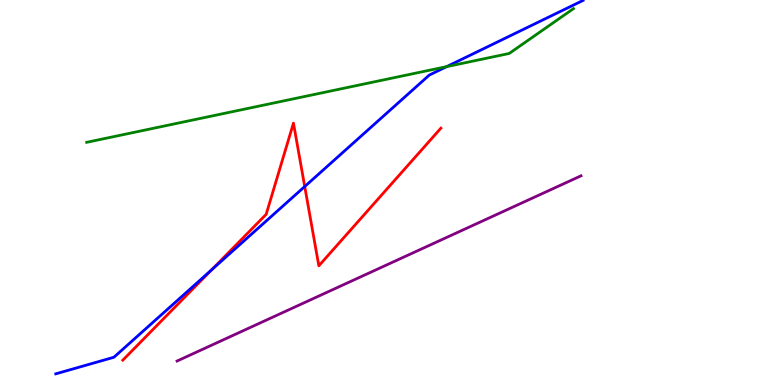[{'lines': ['blue', 'red'], 'intersections': [{'x': 2.73, 'y': 2.99}, {'x': 3.93, 'y': 5.16}]}, {'lines': ['green', 'red'], 'intersections': []}, {'lines': ['purple', 'red'], 'intersections': []}, {'lines': ['blue', 'green'], 'intersections': [{'x': 5.76, 'y': 8.27}]}, {'lines': ['blue', 'purple'], 'intersections': []}, {'lines': ['green', 'purple'], 'intersections': []}]